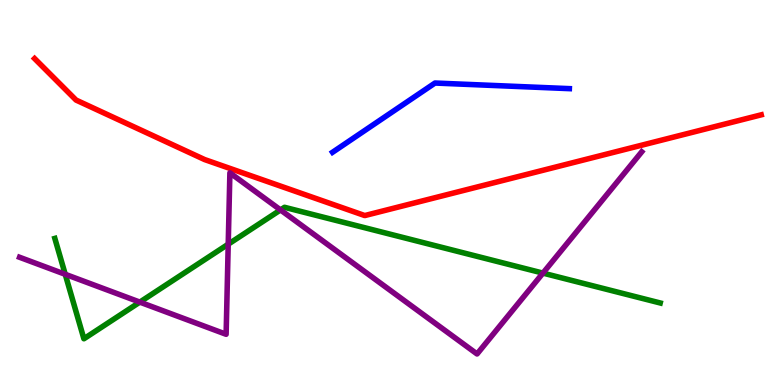[{'lines': ['blue', 'red'], 'intersections': []}, {'lines': ['green', 'red'], 'intersections': []}, {'lines': ['purple', 'red'], 'intersections': []}, {'lines': ['blue', 'green'], 'intersections': []}, {'lines': ['blue', 'purple'], 'intersections': []}, {'lines': ['green', 'purple'], 'intersections': [{'x': 0.842, 'y': 2.88}, {'x': 1.8, 'y': 2.15}, {'x': 2.94, 'y': 3.66}, {'x': 3.62, 'y': 4.55}, {'x': 7.01, 'y': 2.91}]}]